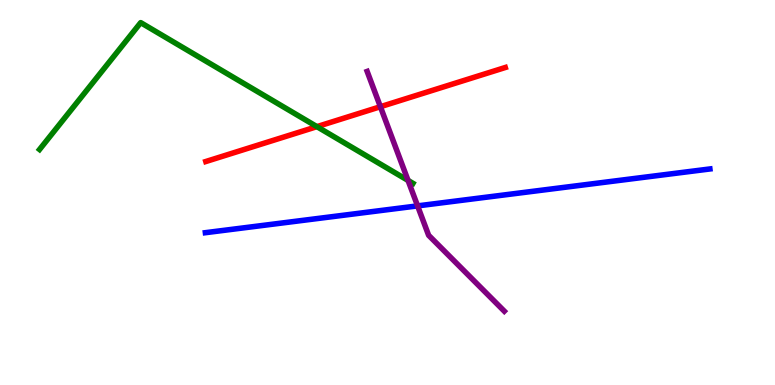[{'lines': ['blue', 'red'], 'intersections': []}, {'lines': ['green', 'red'], 'intersections': [{'x': 4.09, 'y': 6.71}]}, {'lines': ['purple', 'red'], 'intersections': [{'x': 4.91, 'y': 7.23}]}, {'lines': ['blue', 'green'], 'intersections': []}, {'lines': ['blue', 'purple'], 'intersections': [{'x': 5.39, 'y': 4.65}]}, {'lines': ['green', 'purple'], 'intersections': [{'x': 5.27, 'y': 5.31}]}]